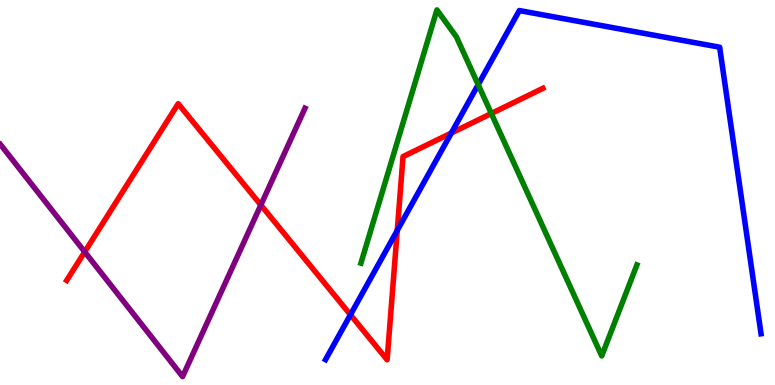[{'lines': ['blue', 'red'], 'intersections': [{'x': 4.52, 'y': 1.82}, {'x': 5.13, 'y': 4.01}, {'x': 5.82, 'y': 6.54}]}, {'lines': ['green', 'red'], 'intersections': [{'x': 6.34, 'y': 7.05}]}, {'lines': ['purple', 'red'], 'intersections': [{'x': 1.09, 'y': 3.46}, {'x': 3.37, 'y': 4.67}]}, {'lines': ['blue', 'green'], 'intersections': [{'x': 6.17, 'y': 7.8}]}, {'lines': ['blue', 'purple'], 'intersections': []}, {'lines': ['green', 'purple'], 'intersections': []}]